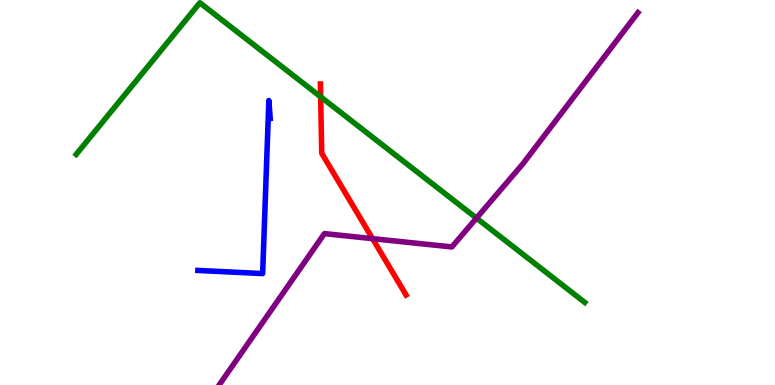[{'lines': ['blue', 'red'], 'intersections': []}, {'lines': ['green', 'red'], 'intersections': [{'x': 4.14, 'y': 7.49}]}, {'lines': ['purple', 'red'], 'intersections': [{'x': 4.81, 'y': 3.8}]}, {'lines': ['blue', 'green'], 'intersections': []}, {'lines': ['blue', 'purple'], 'intersections': []}, {'lines': ['green', 'purple'], 'intersections': [{'x': 6.15, 'y': 4.33}]}]